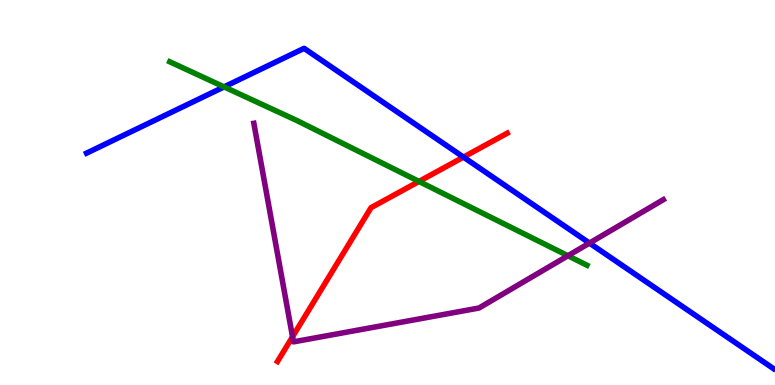[{'lines': ['blue', 'red'], 'intersections': [{'x': 5.98, 'y': 5.92}]}, {'lines': ['green', 'red'], 'intersections': [{'x': 5.41, 'y': 5.29}]}, {'lines': ['purple', 'red'], 'intersections': [{'x': 3.77, 'y': 1.25}]}, {'lines': ['blue', 'green'], 'intersections': [{'x': 2.89, 'y': 7.74}]}, {'lines': ['blue', 'purple'], 'intersections': [{'x': 7.61, 'y': 3.69}]}, {'lines': ['green', 'purple'], 'intersections': [{'x': 7.33, 'y': 3.36}]}]